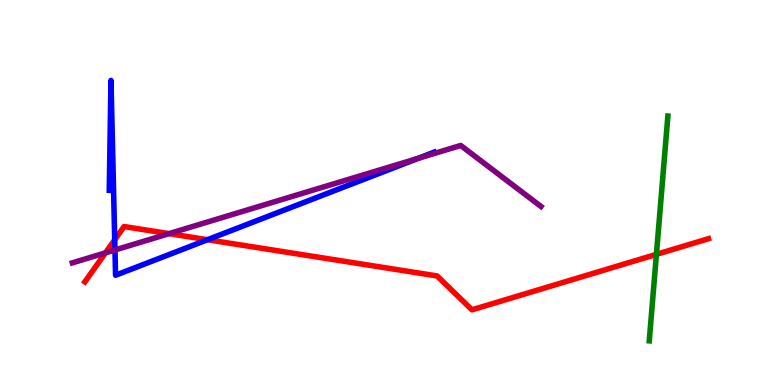[{'lines': ['blue', 'red'], 'intersections': [{'x': 1.48, 'y': 3.77}, {'x': 2.68, 'y': 3.77}]}, {'lines': ['green', 'red'], 'intersections': [{'x': 8.47, 'y': 3.39}]}, {'lines': ['purple', 'red'], 'intersections': [{'x': 1.36, 'y': 3.43}, {'x': 2.18, 'y': 3.93}]}, {'lines': ['blue', 'green'], 'intersections': []}, {'lines': ['blue', 'purple'], 'intersections': [{'x': 1.48, 'y': 3.51}, {'x': 5.4, 'y': 5.89}]}, {'lines': ['green', 'purple'], 'intersections': []}]